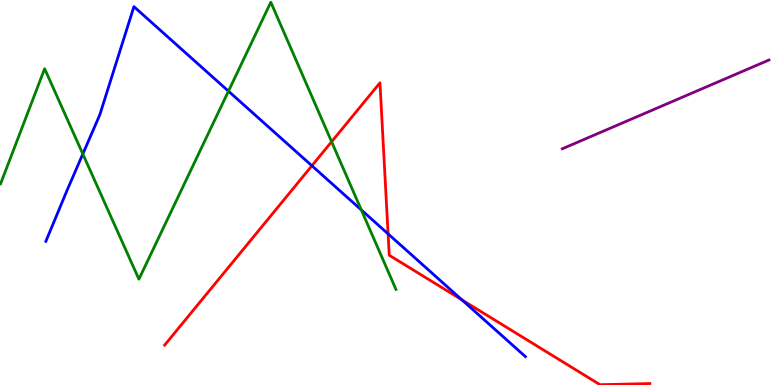[{'lines': ['blue', 'red'], 'intersections': [{'x': 4.02, 'y': 5.7}, {'x': 5.01, 'y': 3.93}, {'x': 5.96, 'y': 2.21}]}, {'lines': ['green', 'red'], 'intersections': [{'x': 4.28, 'y': 6.32}]}, {'lines': ['purple', 'red'], 'intersections': []}, {'lines': ['blue', 'green'], 'intersections': [{'x': 1.07, 'y': 6.0}, {'x': 2.95, 'y': 7.63}, {'x': 4.66, 'y': 4.55}]}, {'lines': ['blue', 'purple'], 'intersections': []}, {'lines': ['green', 'purple'], 'intersections': []}]